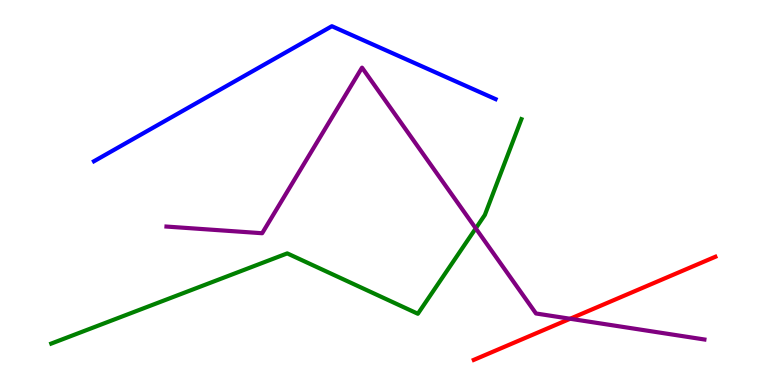[{'lines': ['blue', 'red'], 'intersections': []}, {'lines': ['green', 'red'], 'intersections': []}, {'lines': ['purple', 'red'], 'intersections': [{'x': 7.36, 'y': 1.72}]}, {'lines': ['blue', 'green'], 'intersections': []}, {'lines': ['blue', 'purple'], 'intersections': []}, {'lines': ['green', 'purple'], 'intersections': [{'x': 6.14, 'y': 4.07}]}]